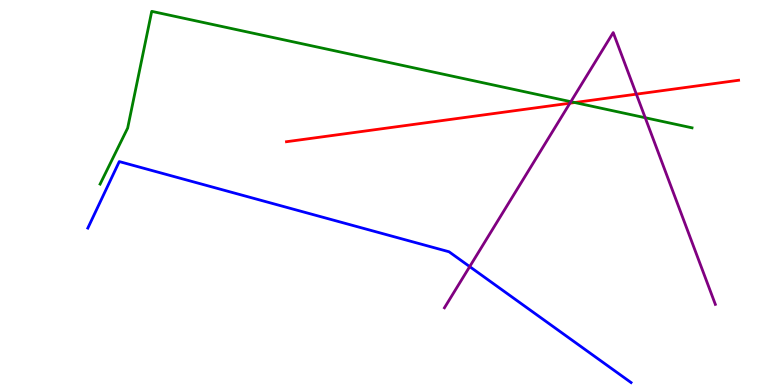[{'lines': ['blue', 'red'], 'intersections': []}, {'lines': ['green', 'red'], 'intersections': [{'x': 7.42, 'y': 7.34}]}, {'lines': ['purple', 'red'], 'intersections': [{'x': 7.35, 'y': 7.32}, {'x': 8.21, 'y': 7.55}]}, {'lines': ['blue', 'green'], 'intersections': []}, {'lines': ['blue', 'purple'], 'intersections': [{'x': 6.06, 'y': 3.07}]}, {'lines': ['green', 'purple'], 'intersections': [{'x': 7.37, 'y': 7.36}, {'x': 8.33, 'y': 6.94}]}]